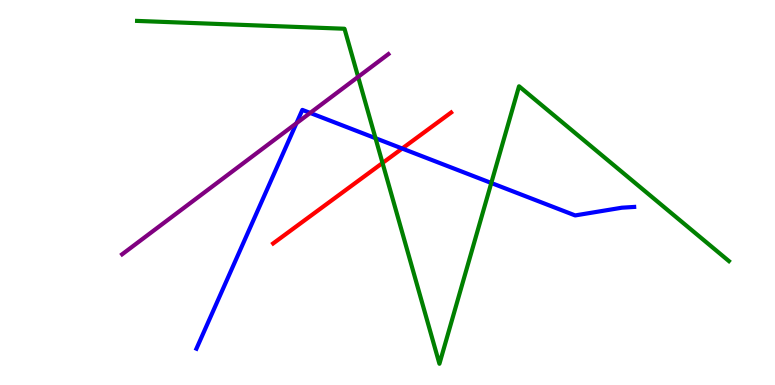[{'lines': ['blue', 'red'], 'intersections': [{'x': 5.19, 'y': 6.14}]}, {'lines': ['green', 'red'], 'intersections': [{'x': 4.94, 'y': 5.77}]}, {'lines': ['purple', 'red'], 'intersections': []}, {'lines': ['blue', 'green'], 'intersections': [{'x': 4.85, 'y': 6.41}, {'x': 6.34, 'y': 5.25}]}, {'lines': ['blue', 'purple'], 'intersections': [{'x': 3.82, 'y': 6.8}, {'x': 4.0, 'y': 7.07}]}, {'lines': ['green', 'purple'], 'intersections': [{'x': 4.62, 'y': 8.0}]}]